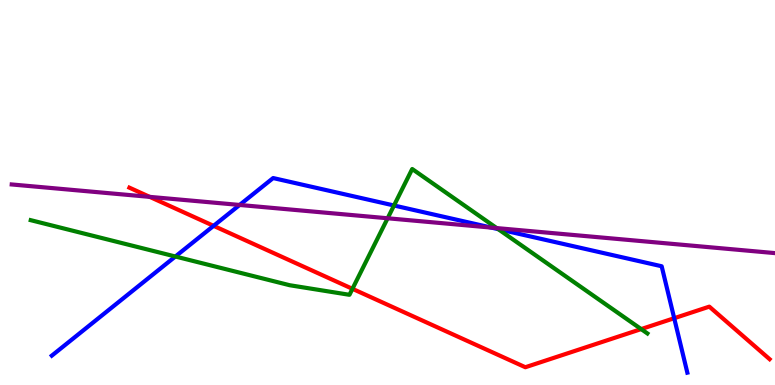[{'lines': ['blue', 'red'], 'intersections': [{'x': 2.76, 'y': 4.13}, {'x': 8.7, 'y': 1.73}]}, {'lines': ['green', 'red'], 'intersections': [{'x': 4.55, 'y': 2.5}, {'x': 8.27, 'y': 1.45}]}, {'lines': ['purple', 'red'], 'intersections': [{'x': 1.93, 'y': 4.89}]}, {'lines': ['blue', 'green'], 'intersections': [{'x': 2.26, 'y': 3.34}, {'x': 5.08, 'y': 4.66}, {'x': 6.43, 'y': 4.05}]}, {'lines': ['blue', 'purple'], 'intersections': [{'x': 3.09, 'y': 4.68}, {'x': 6.34, 'y': 4.09}]}, {'lines': ['green', 'purple'], 'intersections': [{'x': 5.0, 'y': 4.33}, {'x': 6.41, 'y': 4.08}]}]